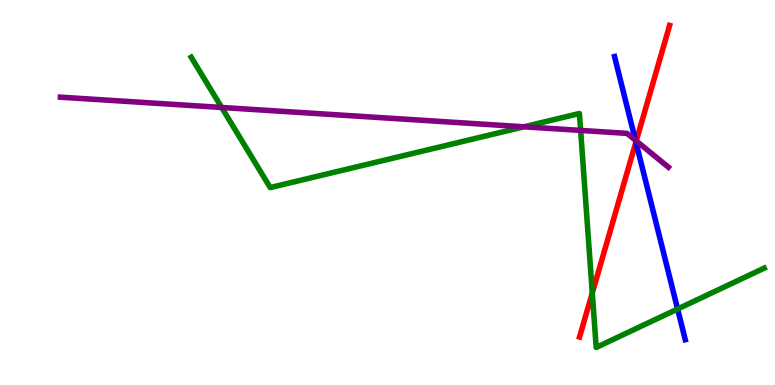[{'lines': ['blue', 'red'], 'intersections': [{'x': 8.21, 'y': 6.31}]}, {'lines': ['green', 'red'], 'intersections': [{'x': 7.64, 'y': 2.39}]}, {'lines': ['purple', 'red'], 'intersections': [{'x': 8.21, 'y': 6.34}]}, {'lines': ['blue', 'green'], 'intersections': [{'x': 8.74, 'y': 1.97}]}, {'lines': ['blue', 'purple'], 'intersections': [{'x': 8.2, 'y': 6.36}]}, {'lines': ['green', 'purple'], 'intersections': [{'x': 2.86, 'y': 7.21}, {'x': 6.76, 'y': 6.71}, {'x': 7.49, 'y': 6.61}]}]